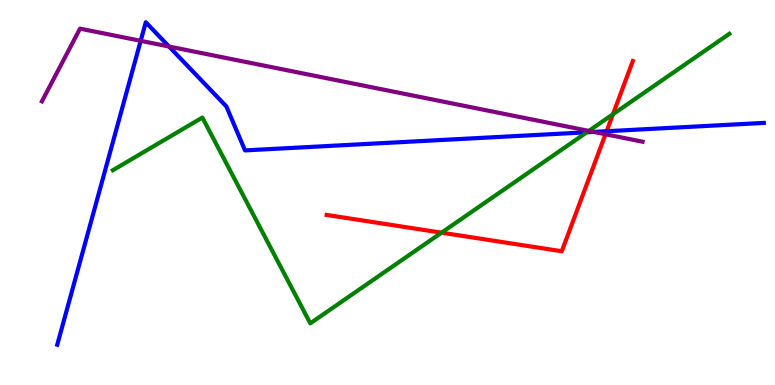[{'lines': ['blue', 'red'], 'intersections': [{'x': 7.83, 'y': 6.59}]}, {'lines': ['green', 'red'], 'intersections': [{'x': 5.7, 'y': 3.96}, {'x': 7.91, 'y': 7.03}]}, {'lines': ['purple', 'red'], 'intersections': [{'x': 7.81, 'y': 6.51}]}, {'lines': ['blue', 'green'], 'intersections': [{'x': 7.57, 'y': 6.56}]}, {'lines': ['blue', 'purple'], 'intersections': [{'x': 1.82, 'y': 8.94}, {'x': 2.18, 'y': 8.79}, {'x': 7.66, 'y': 6.57}]}, {'lines': ['green', 'purple'], 'intersections': [{'x': 7.6, 'y': 6.6}]}]